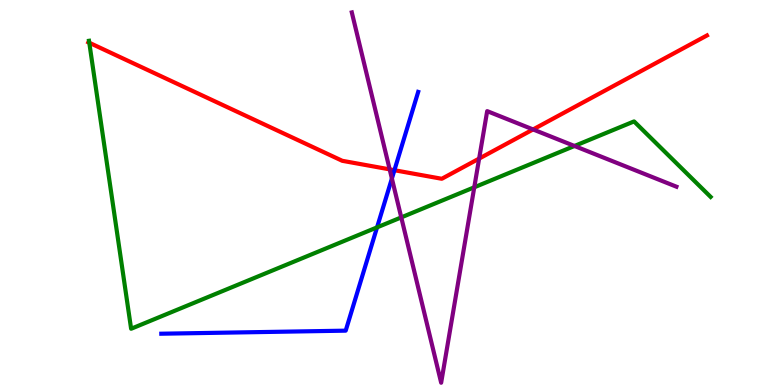[{'lines': ['blue', 'red'], 'intersections': [{'x': 5.09, 'y': 5.58}]}, {'lines': ['green', 'red'], 'intersections': [{'x': 1.15, 'y': 8.89}]}, {'lines': ['purple', 'red'], 'intersections': [{'x': 5.03, 'y': 5.6}, {'x': 6.18, 'y': 5.88}, {'x': 6.88, 'y': 6.64}]}, {'lines': ['blue', 'green'], 'intersections': [{'x': 4.87, 'y': 4.09}]}, {'lines': ['blue', 'purple'], 'intersections': [{'x': 5.06, 'y': 5.36}]}, {'lines': ['green', 'purple'], 'intersections': [{'x': 5.18, 'y': 4.35}, {'x': 6.12, 'y': 5.14}, {'x': 7.41, 'y': 6.21}]}]